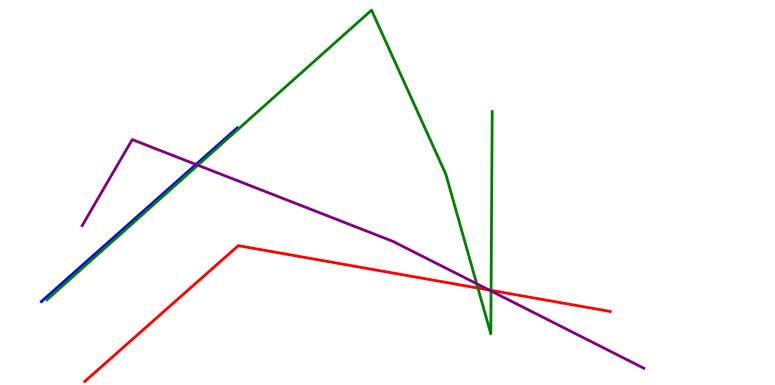[{'lines': ['blue', 'red'], 'intersections': []}, {'lines': ['green', 'red'], 'intersections': [{'x': 6.17, 'y': 2.52}, {'x': 6.34, 'y': 2.46}]}, {'lines': ['purple', 'red'], 'intersections': [{'x': 6.31, 'y': 2.47}]}, {'lines': ['blue', 'green'], 'intersections': []}, {'lines': ['blue', 'purple'], 'intersections': [{'x': 2.53, 'y': 5.73}]}, {'lines': ['green', 'purple'], 'intersections': [{'x': 2.55, 'y': 5.71}, {'x': 6.15, 'y': 2.63}, {'x': 6.34, 'y': 2.44}]}]